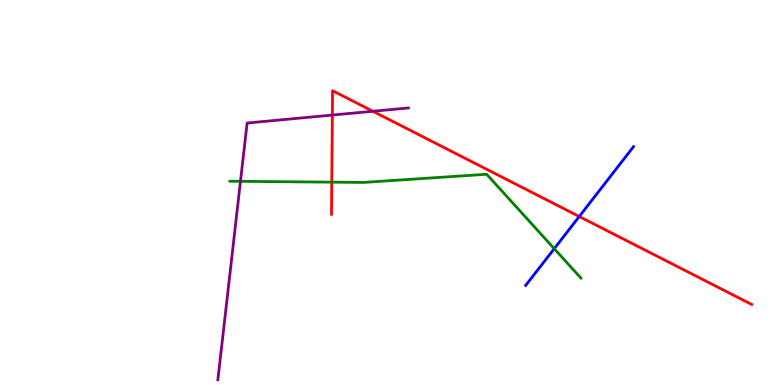[{'lines': ['blue', 'red'], 'intersections': [{'x': 7.47, 'y': 4.38}]}, {'lines': ['green', 'red'], 'intersections': [{'x': 4.28, 'y': 5.27}]}, {'lines': ['purple', 'red'], 'intersections': [{'x': 4.29, 'y': 7.01}, {'x': 4.81, 'y': 7.11}]}, {'lines': ['blue', 'green'], 'intersections': [{'x': 7.15, 'y': 3.54}]}, {'lines': ['blue', 'purple'], 'intersections': []}, {'lines': ['green', 'purple'], 'intersections': [{'x': 3.1, 'y': 5.29}]}]